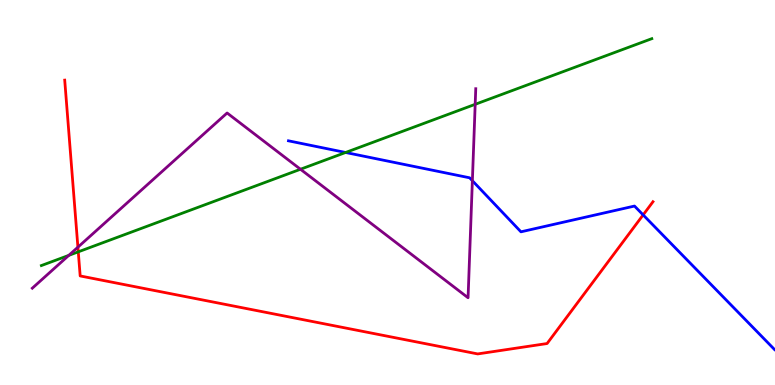[{'lines': ['blue', 'red'], 'intersections': [{'x': 8.3, 'y': 4.42}]}, {'lines': ['green', 'red'], 'intersections': [{'x': 1.01, 'y': 3.46}]}, {'lines': ['purple', 'red'], 'intersections': [{'x': 1.01, 'y': 3.58}]}, {'lines': ['blue', 'green'], 'intersections': [{'x': 4.46, 'y': 6.04}]}, {'lines': ['blue', 'purple'], 'intersections': [{'x': 6.1, 'y': 5.31}]}, {'lines': ['green', 'purple'], 'intersections': [{'x': 0.888, 'y': 3.37}, {'x': 3.88, 'y': 5.6}, {'x': 6.13, 'y': 7.29}]}]